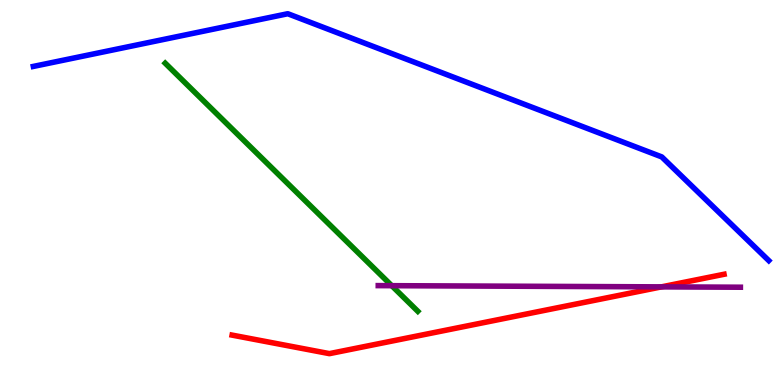[{'lines': ['blue', 'red'], 'intersections': []}, {'lines': ['green', 'red'], 'intersections': []}, {'lines': ['purple', 'red'], 'intersections': [{'x': 8.53, 'y': 2.55}]}, {'lines': ['blue', 'green'], 'intersections': []}, {'lines': ['blue', 'purple'], 'intersections': []}, {'lines': ['green', 'purple'], 'intersections': [{'x': 5.05, 'y': 2.58}]}]